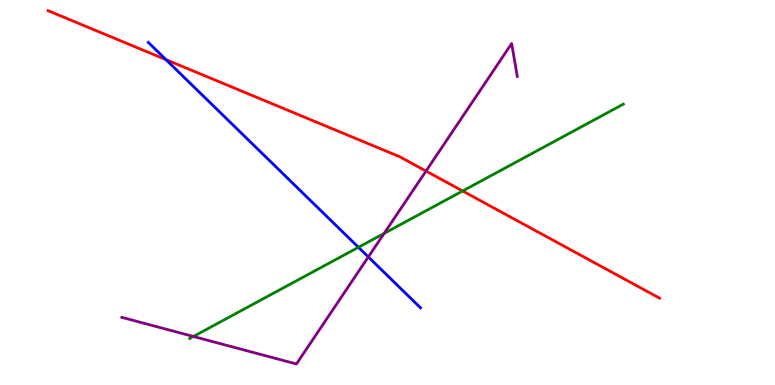[{'lines': ['blue', 'red'], 'intersections': [{'x': 2.14, 'y': 8.45}]}, {'lines': ['green', 'red'], 'intersections': [{'x': 5.97, 'y': 5.04}]}, {'lines': ['purple', 'red'], 'intersections': [{'x': 5.5, 'y': 5.56}]}, {'lines': ['blue', 'green'], 'intersections': [{'x': 4.63, 'y': 3.58}]}, {'lines': ['blue', 'purple'], 'intersections': [{'x': 4.75, 'y': 3.33}]}, {'lines': ['green', 'purple'], 'intersections': [{'x': 2.5, 'y': 1.26}, {'x': 4.96, 'y': 3.94}]}]